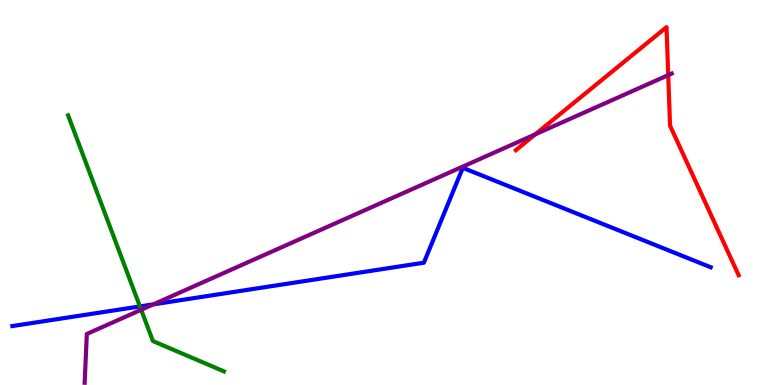[{'lines': ['blue', 'red'], 'intersections': []}, {'lines': ['green', 'red'], 'intersections': []}, {'lines': ['purple', 'red'], 'intersections': [{'x': 6.91, 'y': 6.51}, {'x': 8.62, 'y': 8.05}]}, {'lines': ['blue', 'green'], 'intersections': [{'x': 1.81, 'y': 2.04}]}, {'lines': ['blue', 'purple'], 'intersections': [{'x': 1.98, 'y': 2.09}]}, {'lines': ['green', 'purple'], 'intersections': [{'x': 1.82, 'y': 1.95}]}]